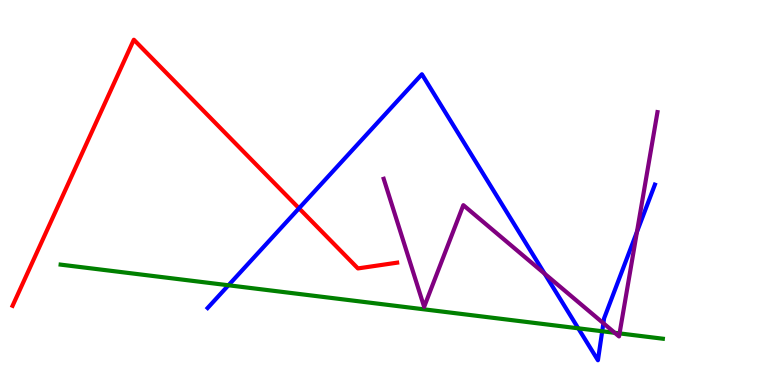[{'lines': ['blue', 'red'], 'intersections': [{'x': 3.86, 'y': 4.59}]}, {'lines': ['green', 'red'], 'intersections': []}, {'lines': ['purple', 'red'], 'intersections': []}, {'lines': ['blue', 'green'], 'intersections': [{'x': 2.95, 'y': 2.59}, {'x': 7.46, 'y': 1.47}, {'x': 7.77, 'y': 1.4}]}, {'lines': ['blue', 'purple'], 'intersections': [{'x': 7.03, 'y': 2.89}, {'x': 7.79, 'y': 1.6}, {'x': 8.22, 'y': 3.98}]}, {'lines': ['green', 'purple'], 'intersections': [{'x': 7.93, 'y': 1.36}, {'x': 7.99, 'y': 1.34}]}]